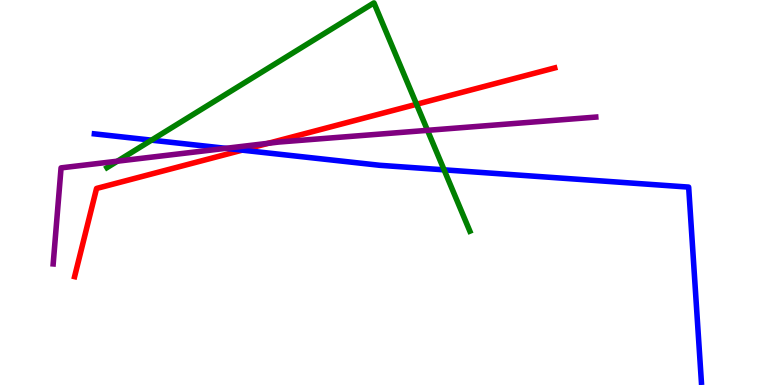[{'lines': ['blue', 'red'], 'intersections': [{'x': 3.12, 'y': 6.1}]}, {'lines': ['green', 'red'], 'intersections': [{'x': 5.37, 'y': 7.29}]}, {'lines': ['purple', 'red'], 'intersections': [{'x': 3.46, 'y': 6.28}]}, {'lines': ['blue', 'green'], 'intersections': [{'x': 1.95, 'y': 6.36}, {'x': 5.73, 'y': 5.59}]}, {'lines': ['blue', 'purple'], 'intersections': [{'x': 2.91, 'y': 6.15}]}, {'lines': ['green', 'purple'], 'intersections': [{'x': 1.51, 'y': 5.81}, {'x': 5.52, 'y': 6.61}]}]